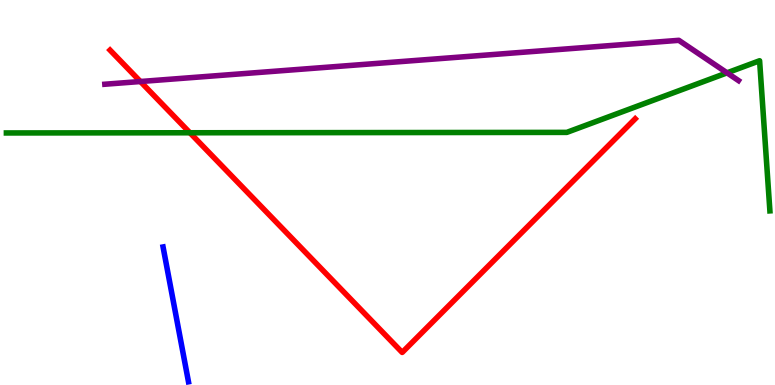[{'lines': ['blue', 'red'], 'intersections': []}, {'lines': ['green', 'red'], 'intersections': [{'x': 2.45, 'y': 6.55}]}, {'lines': ['purple', 'red'], 'intersections': [{'x': 1.81, 'y': 7.88}]}, {'lines': ['blue', 'green'], 'intersections': []}, {'lines': ['blue', 'purple'], 'intersections': []}, {'lines': ['green', 'purple'], 'intersections': [{'x': 9.38, 'y': 8.11}]}]